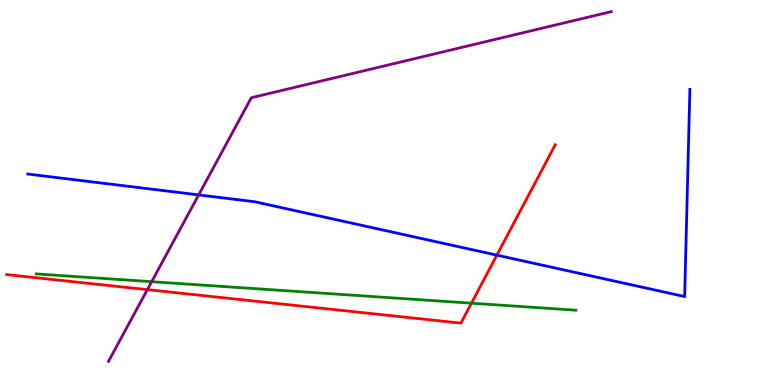[{'lines': ['blue', 'red'], 'intersections': [{'x': 6.41, 'y': 3.37}]}, {'lines': ['green', 'red'], 'intersections': [{'x': 6.08, 'y': 2.12}]}, {'lines': ['purple', 'red'], 'intersections': [{'x': 1.9, 'y': 2.48}]}, {'lines': ['blue', 'green'], 'intersections': []}, {'lines': ['blue', 'purple'], 'intersections': [{'x': 2.56, 'y': 4.94}]}, {'lines': ['green', 'purple'], 'intersections': [{'x': 1.96, 'y': 2.68}]}]